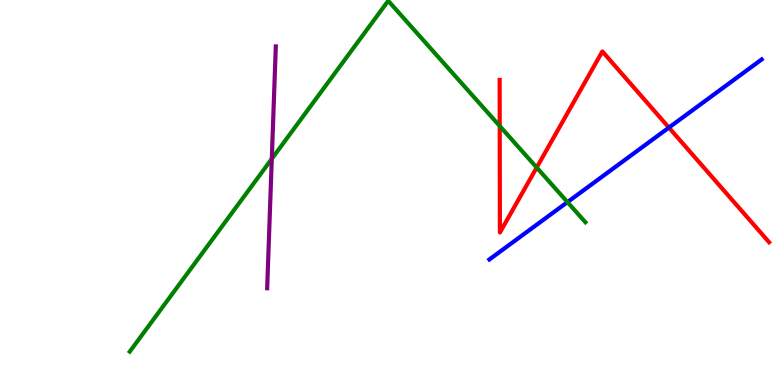[{'lines': ['blue', 'red'], 'intersections': [{'x': 8.63, 'y': 6.69}]}, {'lines': ['green', 'red'], 'intersections': [{'x': 6.45, 'y': 6.73}, {'x': 6.92, 'y': 5.65}]}, {'lines': ['purple', 'red'], 'intersections': []}, {'lines': ['blue', 'green'], 'intersections': [{'x': 7.32, 'y': 4.75}]}, {'lines': ['blue', 'purple'], 'intersections': []}, {'lines': ['green', 'purple'], 'intersections': [{'x': 3.51, 'y': 5.87}]}]